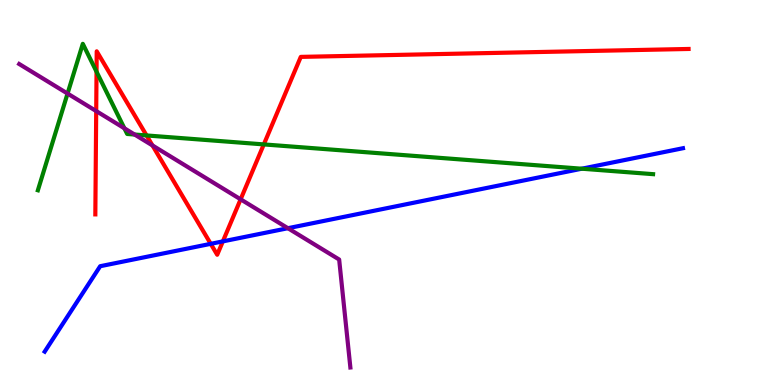[{'lines': ['blue', 'red'], 'intersections': [{'x': 2.72, 'y': 3.67}, {'x': 2.88, 'y': 3.73}]}, {'lines': ['green', 'red'], 'intersections': [{'x': 1.25, 'y': 8.14}, {'x': 1.89, 'y': 6.48}, {'x': 3.4, 'y': 6.25}]}, {'lines': ['purple', 'red'], 'intersections': [{'x': 1.24, 'y': 7.12}, {'x': 1.97, 'y': 6.22}, {'x': 3.1, 'y': 4.82}]}, {'lines': ['blue', 'green'], 'intersections': [{'x': 7.51, 'y': 5.62}]}, {'lines': ['blue', 'purple'], 'intersections': [{'x': 3.71, 'y': 4.07}]}, {'lines': ['green', 'purple'], 'intersections': [{'x': 0.872, 'y': 7.57}, {'x': 1.6, 'y': 6.67}, {'x': 1.74, 'y': 6.51}]}]